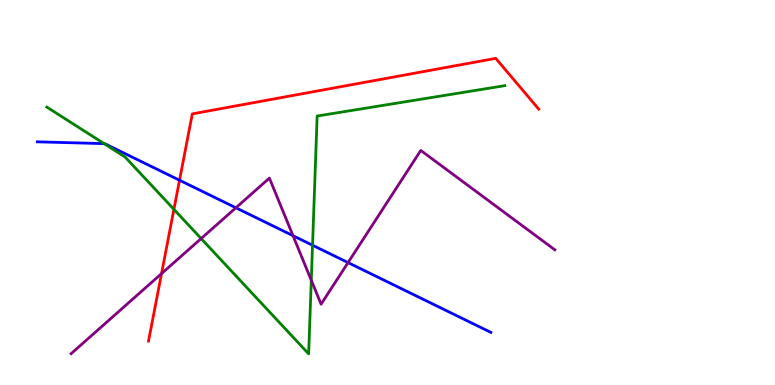[{'lines': ['blue', 'red'], 'intersections': [{'x': 2.32, 'y': 5.32}]}, {'lines': ['green', 'red'], 'intersections': [{'x': 2.24, 'y': 4.56}]}, {'lines': ['purple', 'red'], 'intersections': [{'x': 2.08, 'y': 2.89}]}, {'lines': ['blue', 'green'], 'intersections': [{'x': 1.34, 'y': 6.27}, {'x': 4.03, 'y': 3.63}]}, {'lines': ['blue', 'purple'], 'intersections': [{'x': 3.04, 'y': 4.6}, {'x': 3.78, 'y': 3.88}, {'x': 4.49, 'y': 3.18}]}, {'lines': ['green', 'purple'], 'intersections': [{'x': 2.6, 'y': 3.8}, {'x': 4.02, 'y': 2.72}]}]